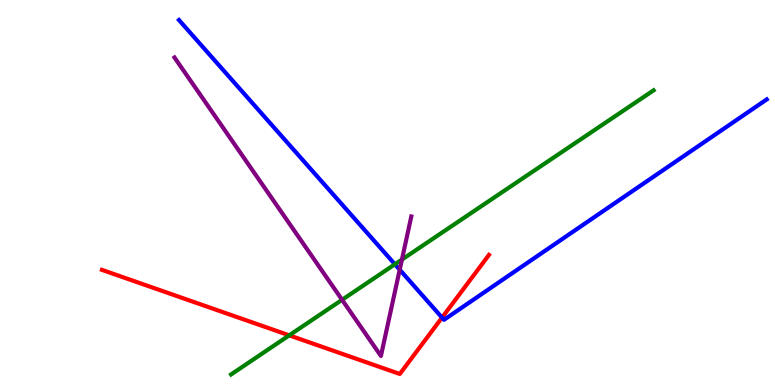[{'lines': ['blue', 'red'], 'intersections': [{'x': 5.7, 'y': 1.75}]}, {'lines': ['green', 'red'], 'intersections': [{'x': 3.73, 'y': 1.29}]}, {'lines': ['purple', 'red'], 'intersections': []}, {'lines': ['blue', 'green'], 'intersections': [{'x': 5.1, 'y': 3.14}]}, {'lines': ['blue', 'purple'], 'intersections': [{'x': 5.16, 'y': 2.99}]}, {'lines': ['green', 'purple'], 'intersections': [{'x': 4.41, 'y': 2.21}, {'x': 5.19, 'y': 3.26}]}]